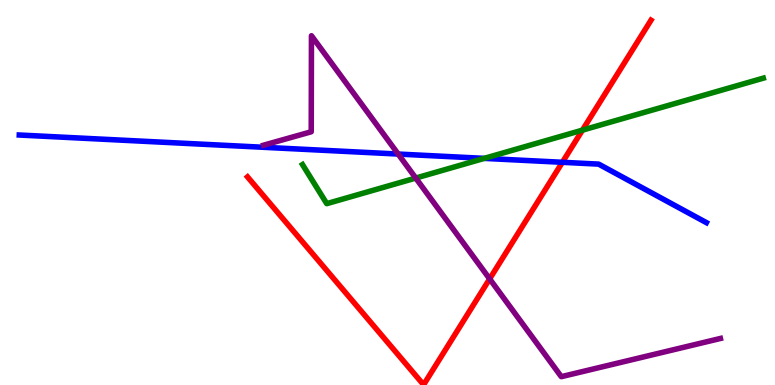[{'lines': ['blue', 'red'], 'intersections': [{'x': 7.26, 'y': 5.78}]}, {'lines': ['green', 'red'], 'intersections': [{'x': 7.52, 'y': 6.62}]}, {'lines': ['purple', 'red'], 'intersections': [{'x': 6.32, 'y': 2.76}]}, {'lines': ['blue', 'green'], 'intersections': [{'x': 6.25, 'y': 5.89}]}, {'lines': ['blue', 'purple'], 'intersections': [{'x': 5.14, 'y': 6.0}]}, {'lines': ['green', 'purple'], 'intersections': [{'x': 5.36, 'y': 5.38}]}]